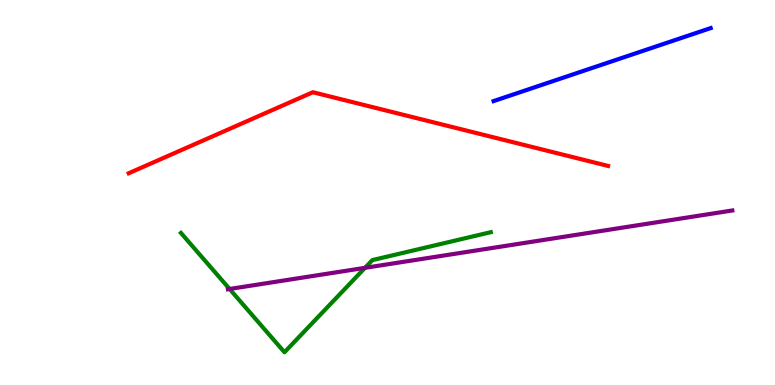[{'lines': ['blue', 'red'], 'intersections': []}, {'lines': ['green', 'red'], 'intersections': []}, {'lines': ['purple', 'red'], 'intersections': []}, {'lines': ['blue', 'green'], 'intersections': []}, {'lines': ['blue', 'purple'], 'intersections': []}, {'lines': ['green', 'purple'], 'intersections': [{'x': 2.96, 'y': 2.49}, {'x': 4.71, 'y': 3.04}]}]